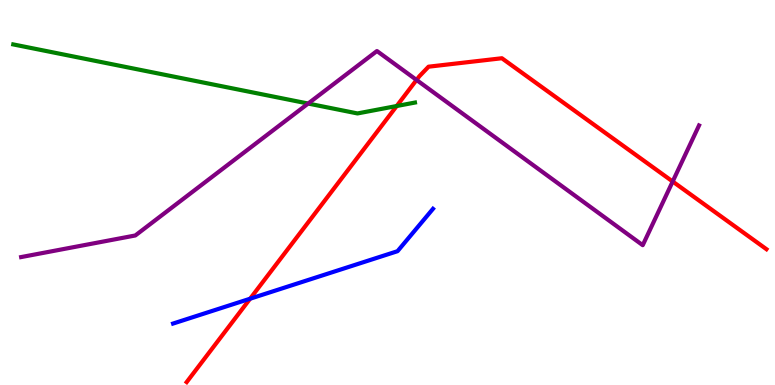[{'lines': ['blue', 'red'], 'intersections': [{'x': 3.23, 'y': 2.24}]}, {'lines': ['green', 'red'], 'intersections': [{'x': 5.12, 'y': 7.25}]}, {'lines': ['purple', 'red'], 'intersections': [{'x': 5.37, 'y': 7.92}, {'x': 8.68, 'y': 5.29}]}, {'lines': ['blue', 'green'], 'intersections': []}, {'lines': ['blue', 'purple'], 'intersections': []}, {'lines': ['green', 'purple'], 'intersections': [{'x': 3.98, 'y': 7.31}]}]